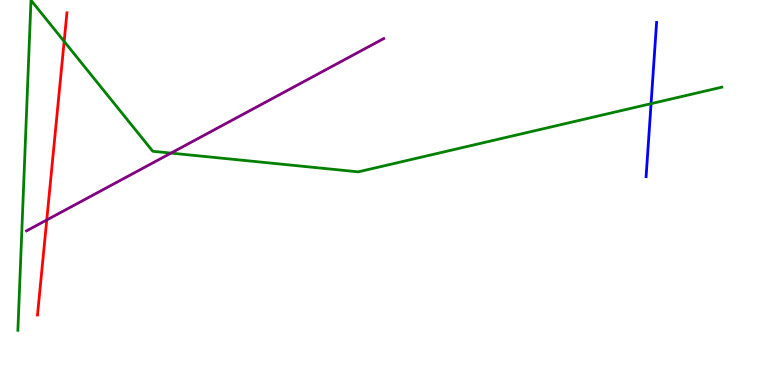[{'lines': ['blue', 'red'], 'intersections': []}, {'lines': ['green', 'red'], 'intersections': [{'x': 0.828, 'y': 8.92}]}, {'lines': ['purple', 'red'], 'intersections': [{'x': 0.603, 'y': 4.29}]}, {'lines': ['blue', 'green'], 'intersections': [{'x': 8.4, 'y': 7.31}]}, {'lines': ['blue', 'purple'], 'intersections': []}, {'lines': ['green', 'purple'], 'intersections': [{'x': 2.21, 'y': 6.02}]}]